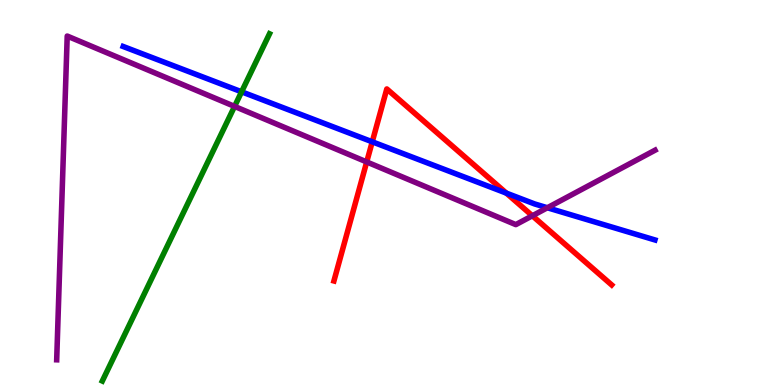[{'lines': ['blue', 'red'], 'intersections': [{'x': 4.8, 'y': 6.32}, {'x': 6.53, 'y': 4.98}]}, {'lines': ['green', 'red'], 'intersections': []}, {'lines': ['purple', 'red'], 'intersections': [{'x': 4.73, 'y': 5.79}, {'x': 6.87, 'y': 4.4}]}, {'lines': ['blue', 'green'], 'intersections': [{'x': 3.12, 'y': 7.62}]}, {'lines': ['blue', 'purple'], 'intersections': [{'x': 7.06, 'y': 4.6}]}, {'lines': ['green', 'purple'], 'intersections': [{'x': 3.03, 'y': 7.24}]}]